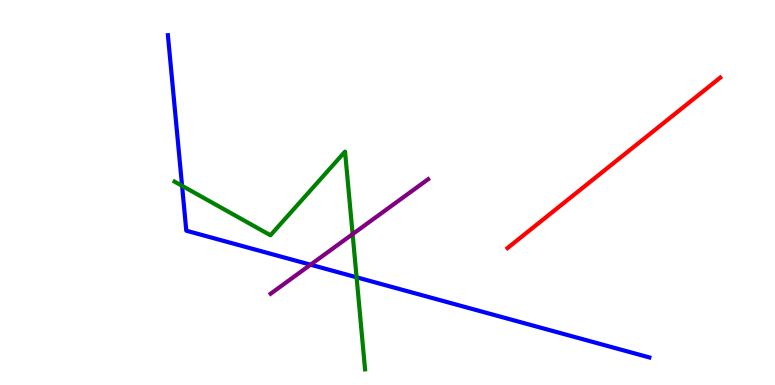[{'lines': ['blue', 'red'], 'intersections': []}, {'lines': ['green', 'red'], 'intersections': []}, {'lines': ['purple', 'red'], 'intersections': []}, {'lines': ['blue', 'green'], 'intersections': [{'x': 2.35, 'y': 5.17}, {'x': 4.6, 'y': 2.8}]}, {'lines': ['blue', 'purple'], 'intersections': [{'x': 4.01, 'y': 3.12}]}, {'lines': ['green', 'purple'], 'intersections': [{'x': 4.55, 'y': 3.92}]}]